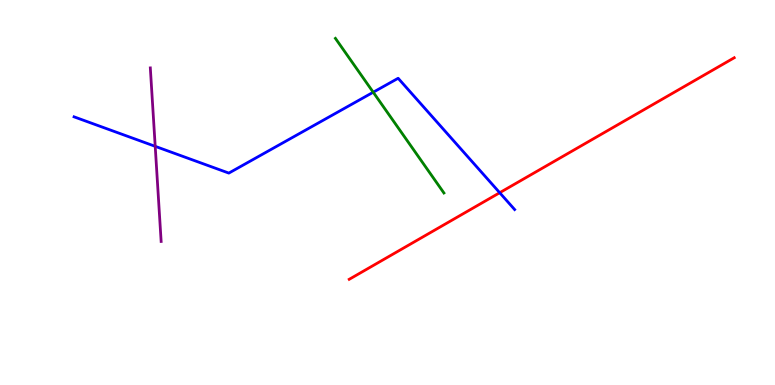[{'lines': ['blue', 'red'], 'intersections': [{'x': 6.45, 'y': 4.99}]}, {'lines': ['green', 'red'], 'intersections': []}, {'lines': ['purple', 'red'], 'intersections': []}, {'lines': ['blue', 'green'], 'intersections': [{'x': 4.82, 'y': 7.6}]}, {'lines': ['blue', 'purple'], 'intersections': [{'x': 2.0, 'y': 6.2}]}, {'lines': ['green', 'purple'], 'intersections': []}]